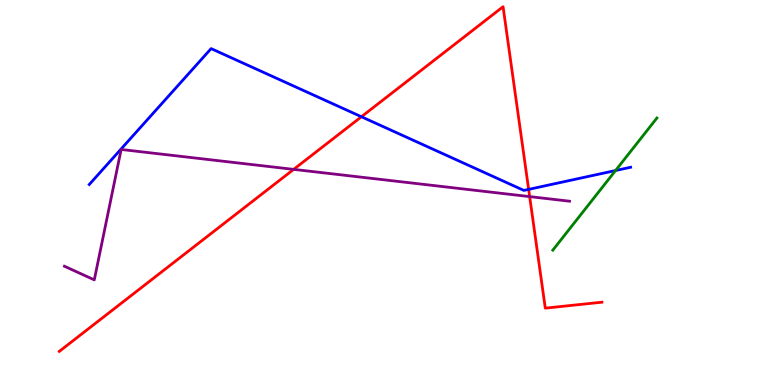[{'lines': ['blue', 'red'], 'intersections': [{'x': 4.66, 'y': 6.97}, {'x': 6.82, 'y': 5.08}]}, {'lines': ['green', 'red'], 'intersections': []}, {'lines': ['purple', 'red'], 'intersections': [{'x': 3.79, 'y': 5.6}, {'x': 6.83, 'y': 4.89}]}, {'lines': ['blue', 'green'], 'intersections': [{'x': 7.94, 'y': 5.57}]}, {'lines': ['blue', 'purple'], 'intersections': []}, {'lines': ['green', 'purple'], 'intersections': []}]